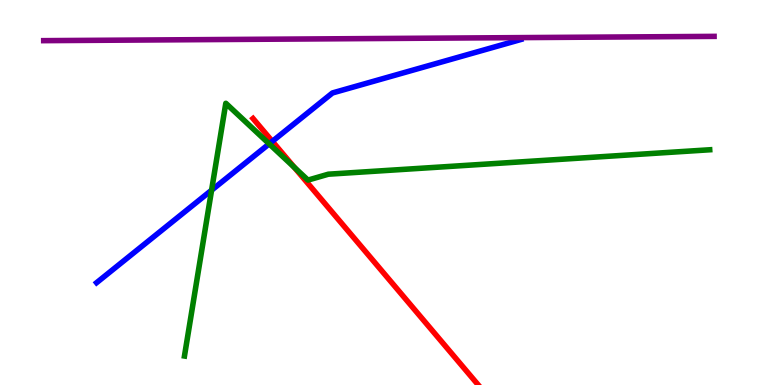[{'lines': ['blue', 'red'], 'intersections': [{'x': 3.51, 'y': 6.33}]}, {'lines': ['green', 'red'], 'intersections': [{'x': 3.8, 'y': 5.65}]}, {'lines': ['purple', 'red'], 'intersections': []}, {'lines': ['blue', 'green'], 'intersections': [{'x': 2.73, 'y': 5.06}, {'x': 3.47, 'y': 6.26}]}, {'lines': ['blue', 'purple'], 'intersections': []}, {'lines': ['green', 'purple'], 'intersections': []}]